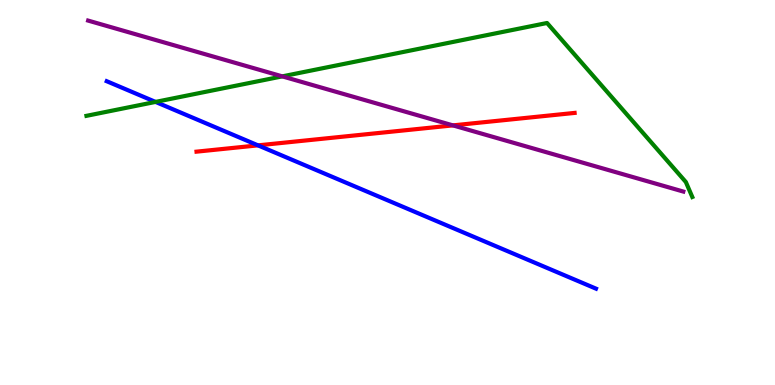[{'lines': ['blue', 'red'], 'intersections': [{'x': 3.33, 'y': 6.22}]}, {'lines': ['green', 'red'], 'intersections': []}, {'lines': ['purple', 'red'], 'intersections': [{'x': 5.84, 'y': 6.74}]}, {'lines': ['blue', 'green'], 'intersections': [{'x': 2.01, 'y': 7.35}]}, {'lines': ['blue', 'purple'], 'intersections': []}, {'lines': ['green', 'purple'], 'intersections': [{'x': 3.64, 'y': 8.02}]}]